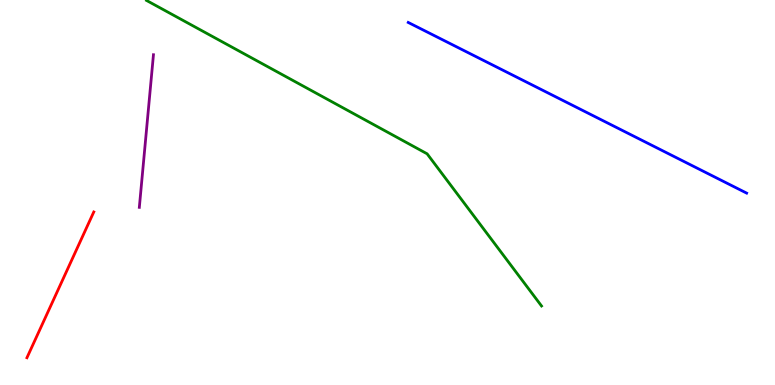[{'lines': ['blue', 'red'], 'intersections': []}, {'lines': ['green', 'red'], 'intersections': []}, {'lines': ['purple', 'red'], 'intersections': []}, {'lines': ['blue', 'green'], 'intersections': []}, {'lines': ['blue', 'purple'], 'intersections': []}, {'lines': ['green', 'purple'], 'intersections': []}]